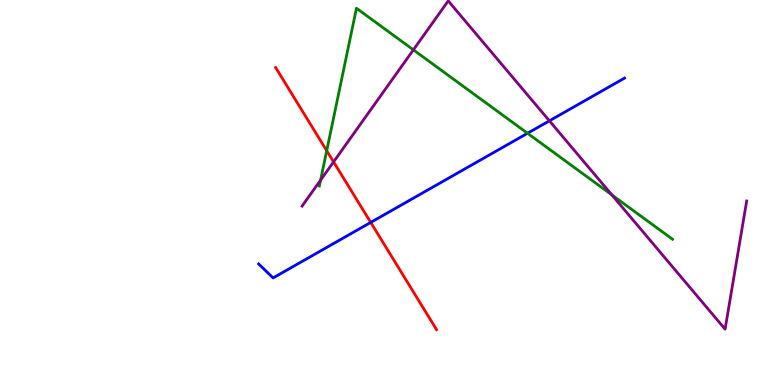[{'lines': ['blue', 'red'], 'intersections': [{'x': 4.78, 'y': 4.22}]}, {'lines': ['green', 'red'], 'intersections': [{'x': 4.22, 'y': 6.09}]}, {'lines': ['purple', 'red'], 'intersections': [{'x': 4.3, 'y': 5.8}]}, {'lines': ['blue', 'green'], 'intersections': [{'x': 6.81, 'y': 6.54}]}, {'lines': ['blue', 'purple'], 'intersections': [{'x': 7.09, 'y': 6.86}]}, {'lines': ['green', 'purple'], 'intersections': [{'x': 4.14, 'y': 5.32}, {'x': 5.33, 'y': 8.71}, {'x': 7.89, 'y': 4.94}]}]